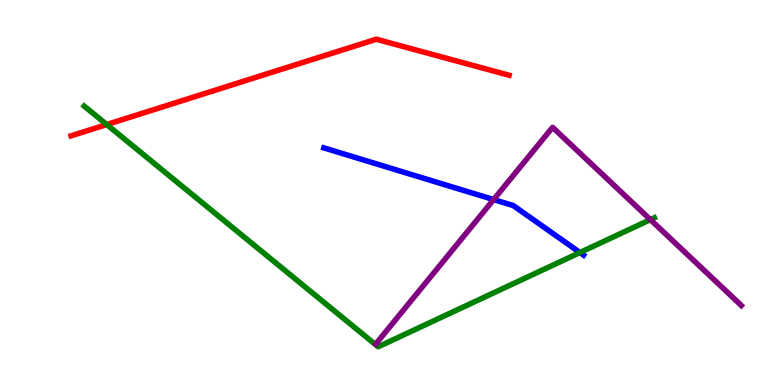[{'lines': ['blue', 'red'], 'intersections': []}, {'lines': ['green', 'red'], 'intersections': [{'x': 1.38, 'y': 6.76}]}, {'lines': ['purple', 'red'], 'intersections': []}, {'lines': ['blue', 'green'], 'intersections': [{'x': 7.48, 'y': 3.44}]}, {'lines': ['blue', 'purple'], 'intersections': [{'x': 6.37, 'y': 4.82}]}, {'lines': ['green', 'purple'], 'intersections': [{'x': 8.39, 'y': 4.3}]}]